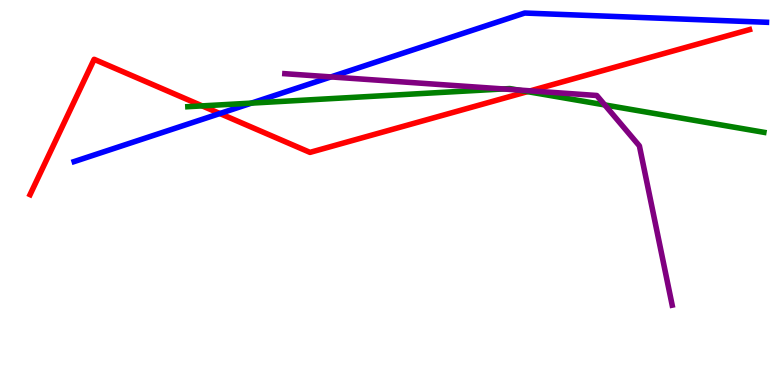[{'lines': ['blue', 'red'], 'intersections': [{'x': 2.84, 'y': 7.05}]}, {'lines': ['green', 'red'], 'intersections': [{'x': 2.61, 'y': 7.25}, {'x': 6.81, 'y': 7.62}]}, {'lines': ['purple', 'red'], 'intersections': [{'x': 6.84, 'y': 7.64}]}, {'lines': ['blue', 'green'], 'intersections': [{'x': 3.24, 'y': 7.32}]}, {'lines': ['blue', 'purple'], 'intersections': [{'x': 4.27, 'y': 8.0}]}, {'lines': ['green', 'purple'], 'intersections': [{'x': 6.49, 'y': 7.69}, {'x': 6.68, 'y': 7.66}, {'x': 7.8, 'y': 7.27}]}]